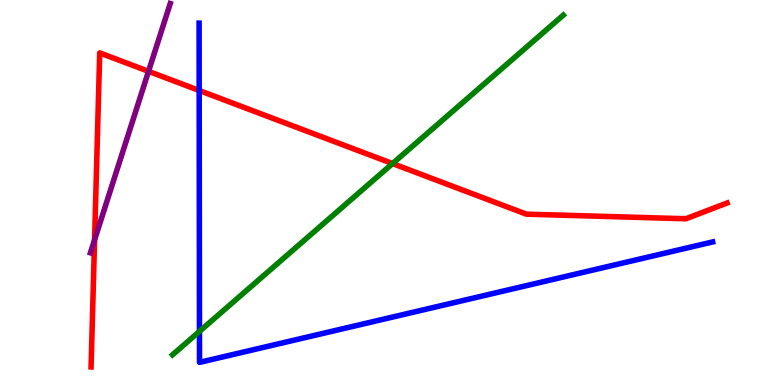[{'lines': ['blue', 'red'], 'intersections': [{'x': 2.57, 'y': 7.65}]}, {'lines': ['green', 'red'], 'intersections': [{'x': 5.07, 'y': 5.75}]}, {'lines': ['purple', 'red'], 'intersections': [{'x': 1.22, 'y': 3.77}, {'x': 1.92, 'y': 8.15}]}, {'lines': ['blue', 'green'], 'intersections': [{'x': 2.57, 'y': 1.39}]}, {'lines': ['blue', 'purple'], 'intersections': []}, {'lines': ['green', 'purple'], 'intersections': []}]